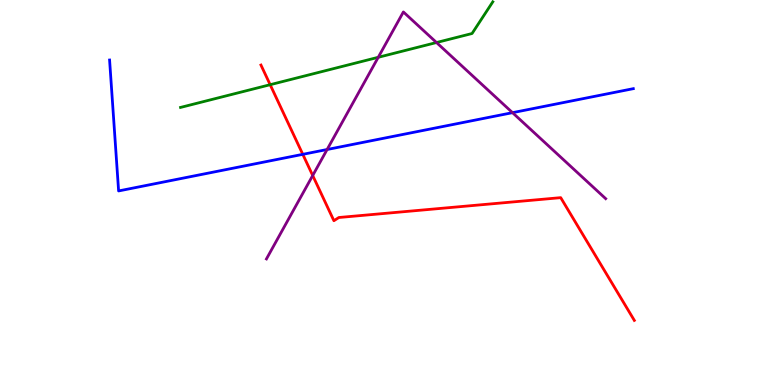[{'lines': ['blue', 'red'], 'intersections': [{'x': 3.91, 'y': 5.99}]}, {'lines': ['green', 'red'], 'intersections': [{'x': 3.49, 'y': 7.8}]}, {'lines': ['purple', 'red'], 'intersections': [{'x': 4.03, 'y': 5.44}]}, {'lines': ['blue', 'green'], 'intersections': []}, {'lines': ['blue', 'purple'], 'intersections': [{'x': 4.22, 'y': 6.12}, {'x': 6.61, 'y': 7.07}]}, {'lines': ['green', 'purple'], 'intersections': [{'x': 4.88, 'y': 8.51}, {'x': 5.63, 'y': 8.9}]}]